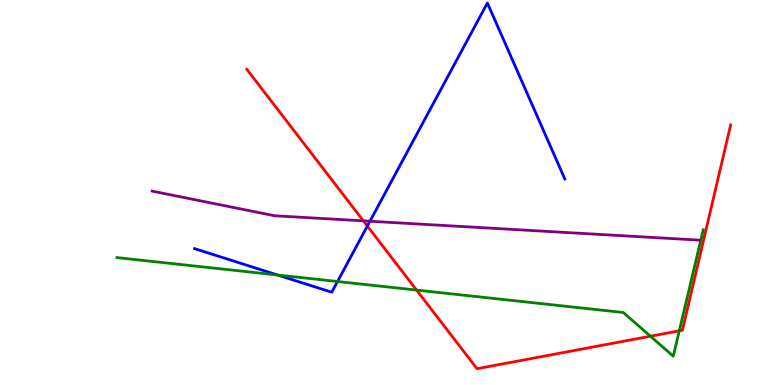[{'lines': ['blue', 'red'], 'intersections': [{'x': 4.74, 'y': 4.13}]}, {'lines': ['green', 'red'], 'intersections': [{'x': 5.38, 'y': 2.47}, {'x': 8.39, 'y': 1.27}, {'x': 8.77, 'y': 1.41}]}, {'lines': ['purple', 'red'], 'intersections': [{'x': 4.69, 'y': 4.26}]}, {'lines': ['blue', 'green'], 'intersections': [{'x': 3.58, 'y': 2.86}, {'x': 4.36, 'y': 2.69}]}, {'lines': ['blue', 'purple'], 'intersections': [{'x': 4.77, 'y': 4.25}]}, {'lines': ['green', 'purple'], 'intersections': []}]